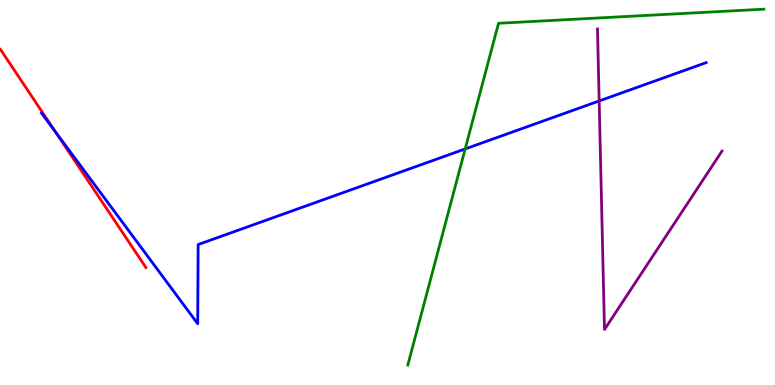[{'lines': ['blue', 'red'], 'intersections': [{'x': 0.716, 'y': 6.57}]}, {'lines': ['green', 'red'], 'intersections': []}, {'lines': ['purple', 'red'], 'intersections': []}, {'lines': ['blue', 'green'], 'intersections': [{'x': 6.0, 'y': 6.13}]}, {'lines': ['blue', 'purple'], 'intersections': [{'x': 7.73, 'y': 7.38}]}, {'lines': ['green', 'purple'], 'intersections': []}]